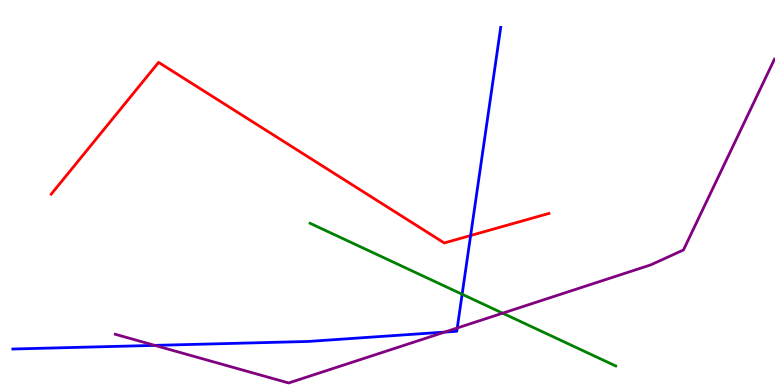[{'lines': ['blue', 'red'], 'intersections': [{'x': 6.07, 'y': 3.88}]}, {'lines': ['green', 'red'], 'intersections': []}, {'lines': ['purple', 'red'], 'intersections': []}, {'lines': ['blue', 'green'], 'intersections': [{'x': 5.96, 'y': 2.36}]}, {'lines': ['blue', 'purple'], 'intersections': [{'x': 2.0, 'y': 1.03}, {'x': 5.74, 'y': 1.37}, {'x': 5.9, 'y': 1.48}]}, {'lines': ['green', 'purple'], 'intersections': [{'x': 6.49, 'y': 1.87}]}]